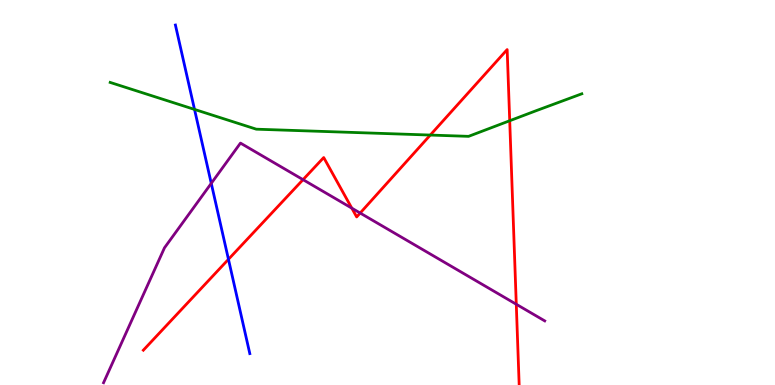[{'lines': ['blue', 'red'], 'intersections': [{'x': 2.95, 'y': 3.27}]}, {'lines': ['green', 'red'], 'intersections': [{'x': 5.55, 'y': 6.49}, {'x': 6.58, 'y': 6.86}]}, {'lines': ['purple', 'red'], 'intersections': [{'x': 3.91, 'y': 5.33}, {'x': 4.54, 'y': 4.59}, {'x': 4.65, 'y': 4.47}, {'x': 6.66, 'y': 2.1}]}, {'lines': ['blue', 'green'], 'intersections': [{'x': 2.51, 'y': 7.16}]}, {'lines': ['blue', 'purple'], 'intersections': [{'x': 2.73, 'y': 5.24}]}, {'lines': ['green', 'purple'], 'intersections': []}]